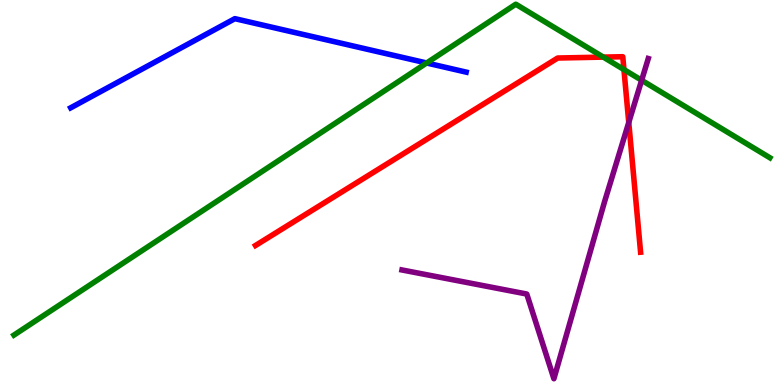[{'lines': ['blue', 'red'], 'intersections': []}, {'lines': ['green', 'red'], 'intersections': [{'x': 7.78, 'y': 8.52}, {'x': 8.05, 'y': 8.19}]}, {'lines': ['purple', 'red'], 'intersections': [{'x': 8.11, 'y': 6.82}]}, {'lines': ['blue', 'green'], 'intersections': [{'x': 5.5, 'y': 8.36}]}, {'lines': ['blue', 'purple'], 'intersections': []}, {'lines': ['green', 'purple'], 'intersections': [{'x': 8.28, 'y': 7.92}]}]